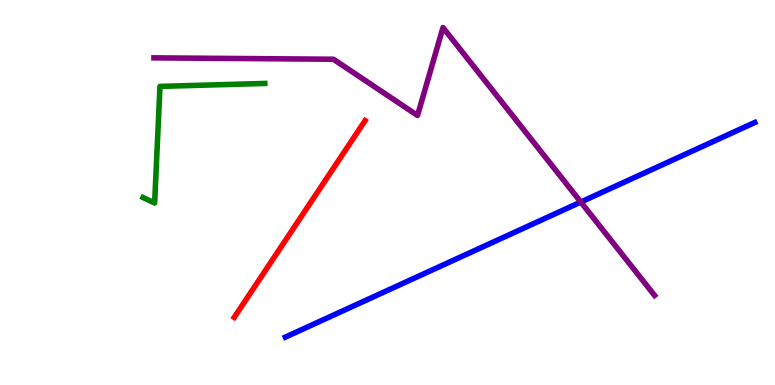[{'lines': ['blue', 'red'], 'intersections': []}, {'lines': ['green', 'red'], 'intersections': []}, {'lines': ['purple', 'red'], 'intersections': []}, {'lines': ['blue', 'green'], 'intersections': []}, {'lines': ['blue', 'purple'], 'intersections': [{'x': 7.49, 'y': 4.75}]}, {'lines': ['green', 'purple'], 'intersections': []}]